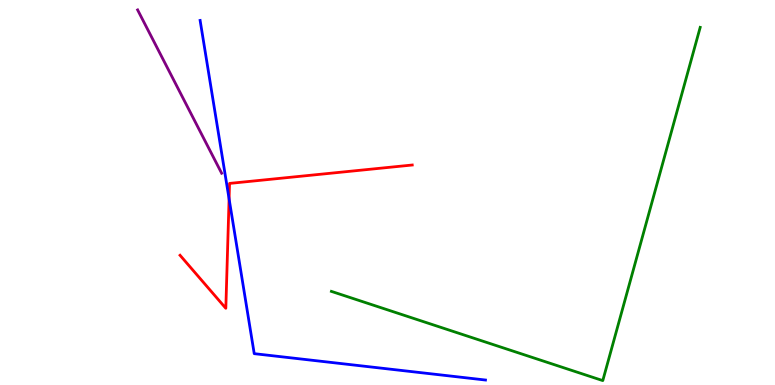[{'lines': ['blue', 'red'], 'intersections': [{'x': 2.96, 'y': 4.84}]}, {'lines': ['green', 'red'], 'intersections': []}, {'lines': ['purple', 'red'], 'intersections': []}, {'lines': ['blue', 'green'], 'intersections': []}, {'lines': ['blue', 'purple'], 'intersections': []}, {'lines': ['green', 'purple'], 'intersections': []}]